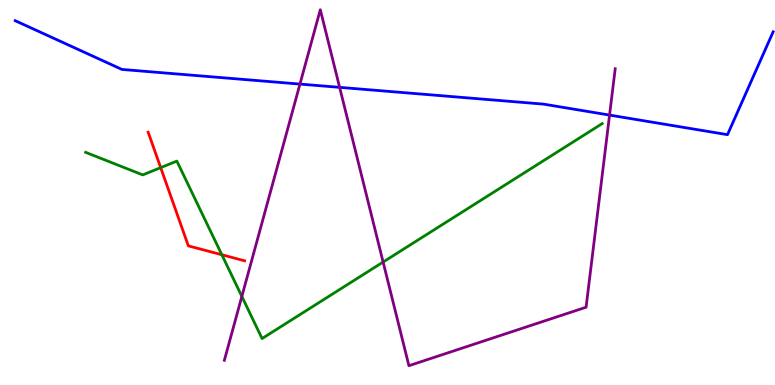[{'lines': ['blue', 'red'], 'intersections': []}, {'lines': ['green', 'red'], 'intersections': [{'x': 2.07, 'y': 5.65}, {'x': 2.86, 'y': 3.38}]}, {'lines': ['purple', 'red'], 'intersections': []}, {'lines': ['blue', 'green'], 'intersections': []}, {'lines': ['blue', 'purple'], 'intersections': [{'x': 3.87, 'y': 7.82}, {'x': 4.38, 'y': 7.73}, {'x': 7.87, 'y': 7.01}]}, {'lines': ['green', 'purple'], 'intersections': [{'x': 3.12, 'y': 2.3}, {'x': 4.94, 'y': 3.19}]}]